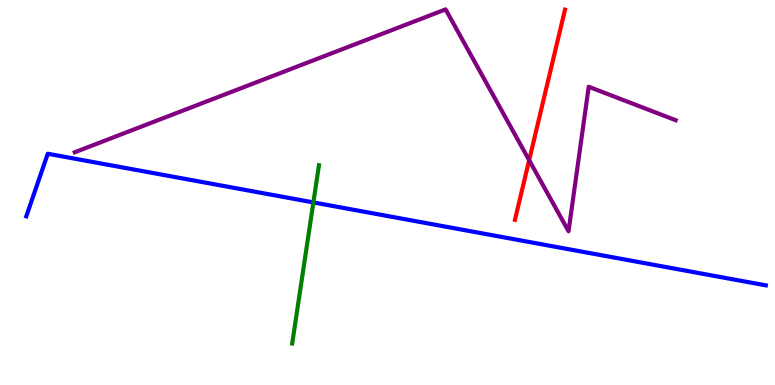[{'lines': ['blue', 'red'], 'intersections': []}, {'lines': ['green', 'red'], 'intersections': []}, {'lines': ['purple', 'red'], 'intersections': [{'x': 6.83, 'y': 5.84}]}, {'lines': ['blue', 'green'], 'intersections': [{'x': 4.04, 'y': 4.74}]}, {'lines': ['blue', 'purple'], 'intersections': []}, {'lines': ['green', 'purple'], 'intersections': []}]